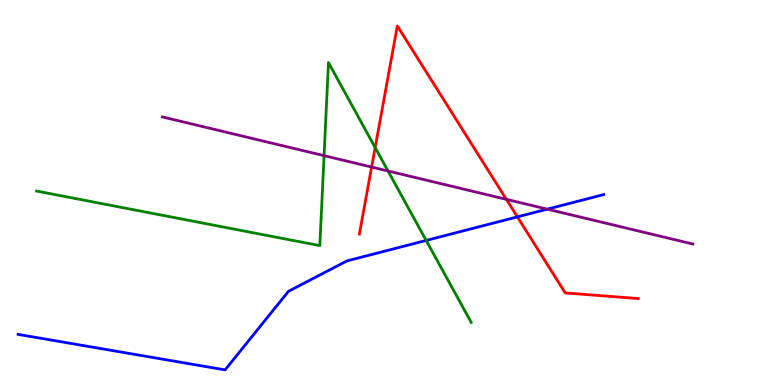[{'lines': ['blue', 'red'], 'intersections': [{'x': 6.68, 'y': 4.37}]}, {'lines': ['green', 'red'], 'intersections': [{'x': 4.84, 'y': 6.17}]}, {'lines': ['purple', 'red'], 'intersections': [{'x': 4.8, 'y': 5.66}, {'x': 6.53, 'y': 4.82}]}, {'lines': ['blue', 'green'], 'intersections': [{'x': 5.5, 'y': 3.75}]}, {'lines': ['blue', 'purple'], 'intersections': [{'x': 7.06, 'y': 4.57}]}, {'lines': ['green', 'purple'], 'intersections': [{'x': 4.18, 'y': 5.96}, {'x': 5.01, 'y': 5.56}]}]